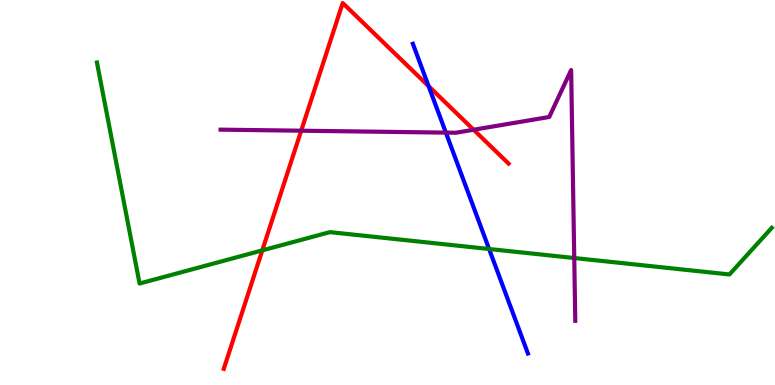[{'lines': ['blue', 'red'], 'intersections': [{'x': 5.53, 'y': 7.76}]}, {'lines': ['green', 'red'], 'intersections': [{'x': 3.38, 'y': 3.5}]}, {'lines': ['purple', 'red'], 'intersections': [{'x': 3.89, 'y': 6.6}, {'x': 6.11, 'y': 6.63}]}, {'lines': ['blue', 'green'], 'intersections': [{'x': 6.31, 'y': 3.53}]}, {'lines': ['blue', 'purple'], 'intersections': [{'x': 5.75, 'y': 6.56}]}, {'lines': ['green', 'purple'], 'intersections': [{'x': 7.41, 'y': 3.3}]}]